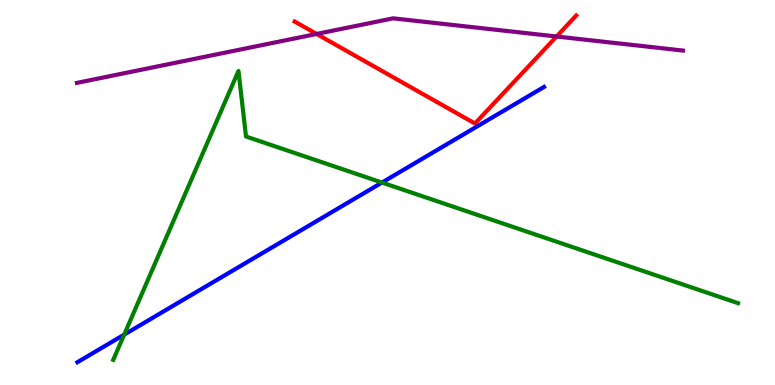[{'lines': ['blue', 'red'], 'intersections': []}, {'lines': ['green', 'red'], 'intersections': []}, {'lines': ['purple', 'red'], 'intersections': [{'x': 4.09, 'y': 9.12}, {'x': 7.18, 'y': 9.05}]}, {'lines': ['blue', 'green'], 'intersections': [{'x': 1.6, 'y': 1.31}, {'x': 4.93, 'y': 5.26}]}, {'lines': ['blue', 'purple'], 'intersections': []}, {'lines': ['green', 'purple'], 'intersections': []}]